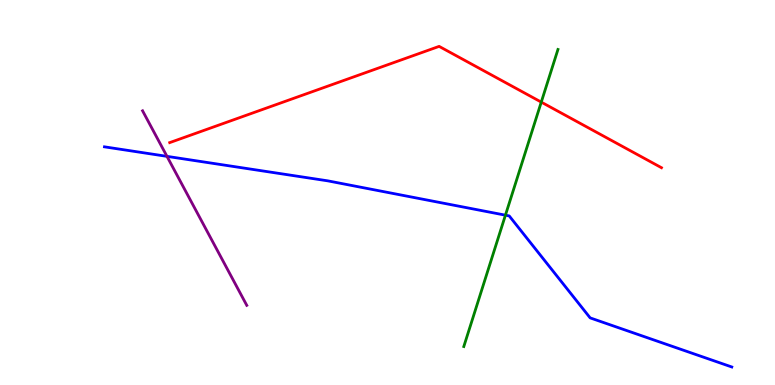[{'lines': ['blue', 'red'], 'intersections': []}, {'lines': ['green', 'red'], 'intersections': [{'x': 6.98, 'y': 7.35}]}, {'lines': ['purple', 'red'], 'intersections': []}, {'lines': ['blue', 'green'], 'intersections': [{'x': 6.52, 'y': 4.41}]}, {'lines': ['blue', 'purple'], 'intersections': [{'x': 2.15, 'y': 5.94}]}, {'lines': ['green', 'purple'], 'intersections': []}]